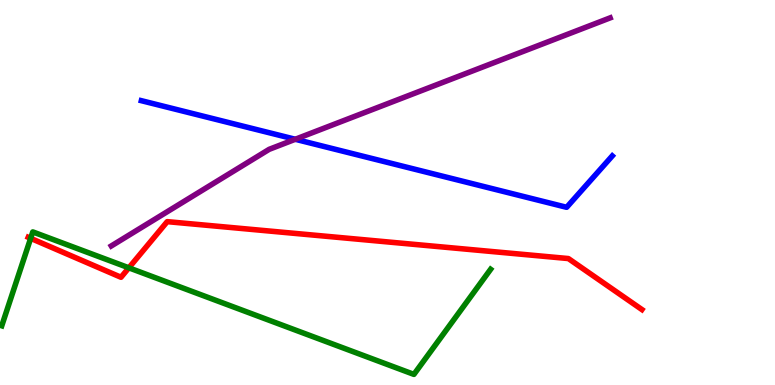[{'lines': ['blue', 'red'], 'intersections': []}, {'lines': ['green', 'red'], 'intersections': [{'x': 0.396, 'y': 3.81}, {'x': 1.66, 'y': 3.04}]}, {'lines': ['purple', 'red'], 'intersections': []}, {'lines': ['blue', 'green'], 'intersections': []}, {'lines': ['blue', 'purple'], 'intersections': [{'x': 3.81, 'y': 6.38}]}, {'lines': ['green', 'purple'], 'intersections': []}]